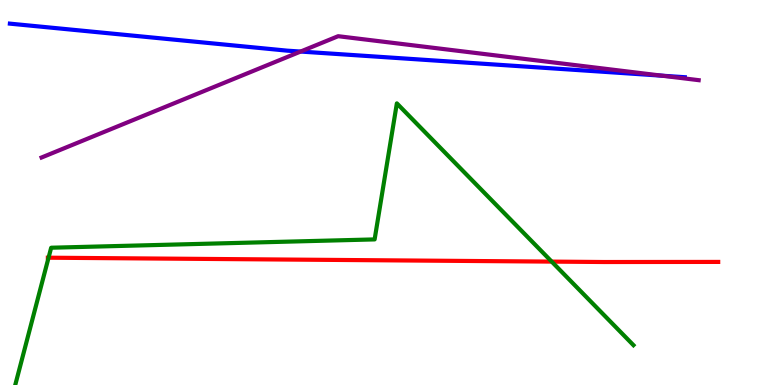[{'lines': ['blue', 'red'], 'intersections': []}, {'lines': ['green', 'red'], 'intersections': [{'x': 0.626, 'y': 3.31}, {'x': 7.12, 'y': 3.2}]}, {'lines': ['purple', 'red'], 'intersections': []}, {'lines': ['blue', 'green'], 'intersections': []}, {'lines': ['blue', 'purple'], 'intersections': [{'x': 3.88, 'y': 8.66}, {'x': 8.54, 'y': 8.03}]}, {'lines': ['green', 'purple'], 'intersections': []}]